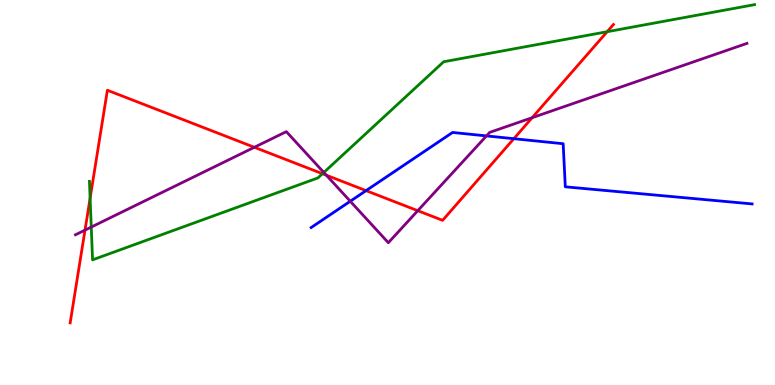[{'lines': ['blue', 'red'], 'intersections': [{'x': 4.72, 'y': 5.05}, {'x': 6.63, 'y': 6.4}]}, {'lines': ['green', 'red'], 'intersections': [{'x': 1.16, 'y': 4.85}, {'x': 4.16, 'y': 5.49}, {'x': 7.83, 'y': 9.18}]}, {'lines': ['purple', 'red'], 'intersections': [{'x': 1.1, 'y': 4.02}, {'x': 3.28, 'y': 6.17}, {'x': 4.21, 'y': 5.45}, {'x': 5.39, 'y': 4.53}, {'x': 6.87, 'y': 6.94}]}, {'lines': ['blue', 'green'], 'intersections': []}, {'lines': ['blue', 'purple'], 'intersections': [{'x': 4.52, 'y': 4.77}, {'x': 6.28, 'y': 6.47}]}, {'lines': ['green', 'purple'], 'intersections': [{'x': 1.18, 'y': 4.1}, {'x': 4.18, 'y': 5.52}]}]